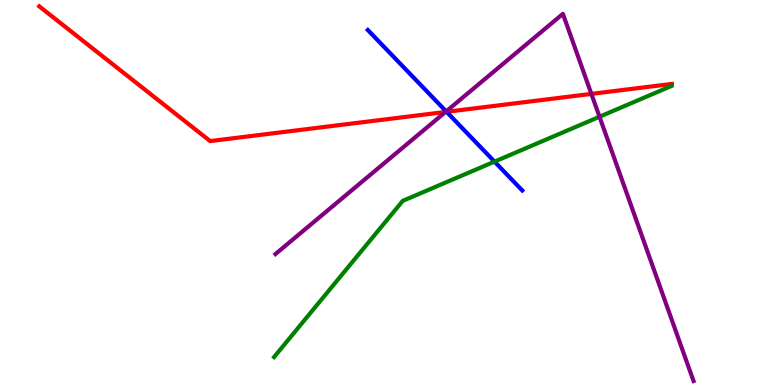[{'lines': ['blue', 'red'], 'intersections': [{'x': 5.76, 'y': 7.1}]}, {'lines': ['green', 'red'], 'intersections': []}, {'lines': ['purple', 'red'], 'intersections': [{'x': 5.75, 'y': 7.09}, {'x': 7.63, 'y': 7.56}]}, {'lines': ['blue', 'green'], 'intersections': [{'x': 6.38, 'y': 5.8}]}, {'lines': ['blue', 'purple'], 'intersections': [{'x': 5.76, 'y': 7.11}]}, {'lines': ['green', 'purple'], 'intersections': [{'x': 7.74, 'y': 6.97}]}]